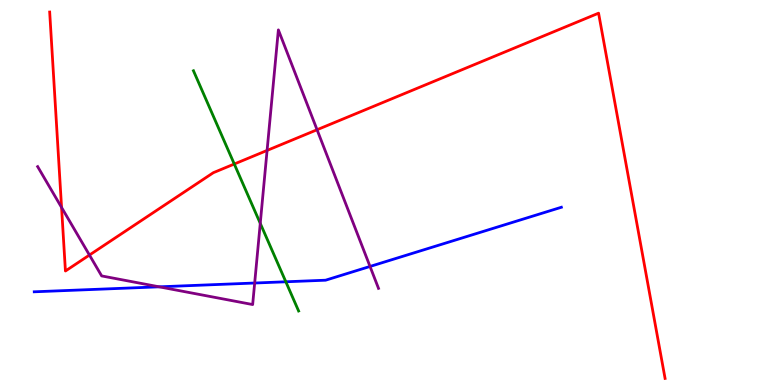[{'lines': ['blue', 'red'], 'intersections': []}, {'lines': ['green', 'red'], 'intersections': [{'x': 3.02, 'y': 5.74}]}, {'lines': ['purple', 'red'], 'intersections': [{'x': 0.794, 'y': 4.61}, {'x': 1.15, 'y': 3.38}, {'x': 3.45, 'y': 6.09}, {'x': 4.09, 'y': 6.63}]}, {'lines': ['blue', 'green'], 'intersections': [{'x': 3.69, 'y': 2.68}]}, {'lines': ['blue', 'purple'], 'intersections': [{'x': 2.05, 'y': 2.55}, {'x': 3.29, 'y': 2.65}, {'x': 4.77, 'y': 3.08}]}, {'lines': ['green', 'purple'], 'intersections': [{'x': 3.36, 'y': 4.2}]}]